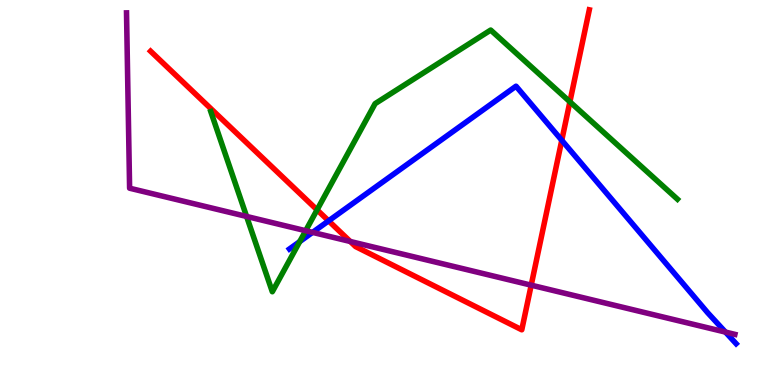[{'lines': ['blue', 'red'], 'intersections': [{'x': 4.24, 'y': 4.26}, {'x': 7.25, 'y': 6.36}]}, {'lines': ['green', 'red'], 'intersections': [{'x': 4.09, 'y': 4.55}, {'x': 7.35, 'y': 7.36}]}, {'lines': ['purple', 'red'], 'intersections': [{'x': 4.52, 'y': 3.73}, {'x': 6.85, 'y': 2.59}]}, {'lines': ['blue', 'green'], 'intersections': [{'x': 3.87, 'y': 3.72}]}, {'lines': ['blue', 'purple'], 'intersections': [{'x': 4.03, 'y': 3.96}, {'x': 9.36, 'y': 1.37}]}, {'lines': ['green', 'purple'], 'intersections': [{'x': 3.18, 'y': 4.38}, {'x': 3.94, 'y': 4.01}]}]